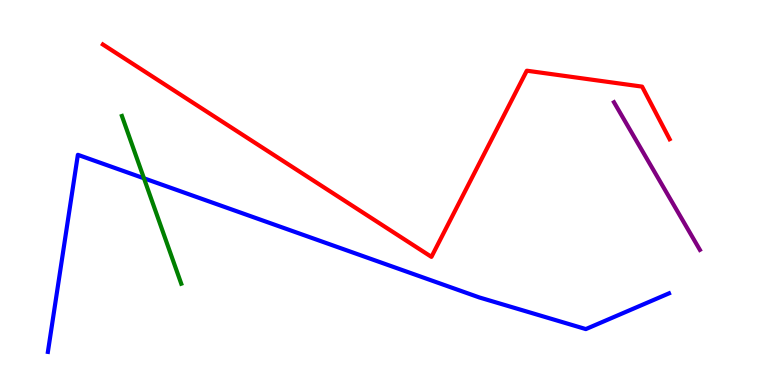[{'lines': ['blue', 'red'], 'intersections': []}, {'lines': ['green', 'red'], 'intersections': []}, {'lines': ['purple', 'red'], 'intersections': []}, {'lines': ['blue', 'green'], 'intersections': [{'x': 1.86, 'y': 5.37}]}, {'lines': ['blue', 'purple'], 'intersections': []}, {'lines': ['green', 'purple'], 'intersections': []}]